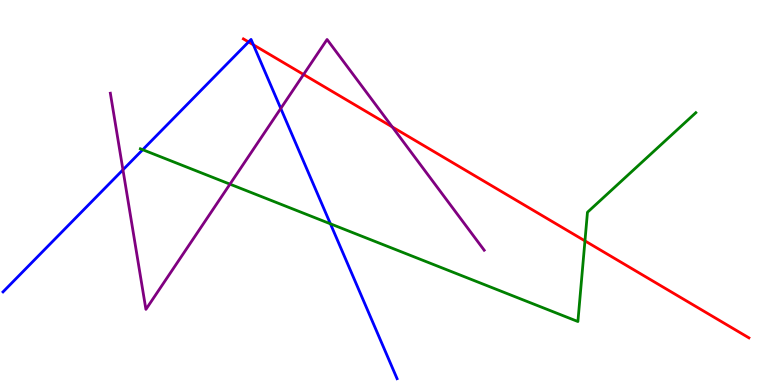[{'lines': ['blue', 'red'], 'intersections': [{'x': 3.21, 'y': 8.91}, {'x': 3.27, 'y': 8.84}]}, {'lines': ['green', 'red'], 'intersections': [{'x': 7.55, 'y': 3.74}]}, {'lines': ['purple', 'red'], 'intersections': [{'x': 3.92, 'y': 8.07}, {'x': 5.06, 'y': 6.7}]}, {'lines': ['blue', 'green'], 'intersections': [{'x': 1.84, 'y': 6.11}, {'x': 4.26, 'y': 4.19}]}, {'lines': ['blue', 'purple'], 'intersections': [{'x': 1.59, 'y': 5.59}, {'x': 3.62, 'y': 7.18}]}, {'lines': ['green', 'purple'], 'intersections': [{'x': 2.97, 'y': 5.22}]}]